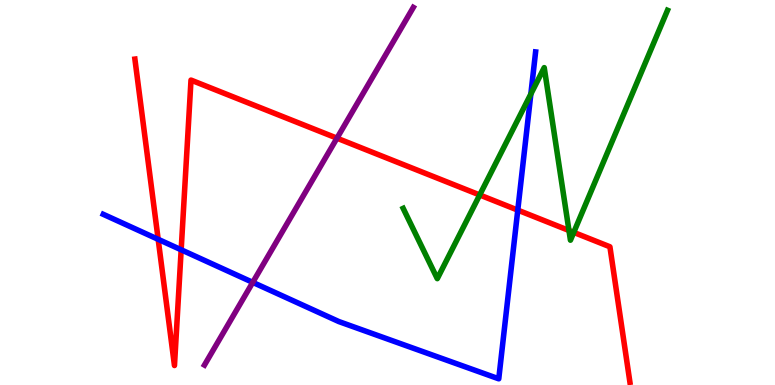[{'lines': ['blue', 'red'], 'intersections': [{'x': 2.04, 'y': 3.78}, {'x': 2.34, 'y': 3.51}, {'x': 6.68, 'y': 4.54}]}, {'lines': ['green', 'red'], 'intersections': [{'x': 6.19, 'y': 4.94}, {'x': 7.34, 'y': 4.01}, {'x': 7.4, 'y': 3.96}]}, {'lines': ['purple', 'red'], 'intersections': [{'x': 4.35, 'y': 6.41}]}, {'lines': ['blue', 'green'], 'intersections': [{'x': 6.85, 'y': 7.56}]}, {'lines': ['blue', 'purple'], 'intersections': [{'x': 3.26, 'y': 2.67}]}, {'lines': ['green', 'purple'], 'intersections': []}]